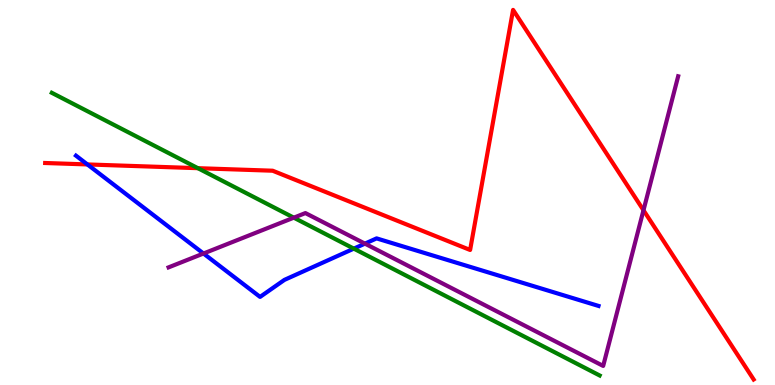[{'lines': ['blue', 'red'], 'intersections': [{'x': 1.13, 'y': 5.73}]}, {'lines': ['green', 'red'], 'intersections': [{'x': 2.55, 'y': 5.63}]}, {'lines': ['purple', 'red'], 'intersections': [{'x': 8.3, 'y': 4.54}]}, {'lines': ['blue', 'green'], 'intersections': [{'x': 4.57, 'y': 3.54}]}, {'lines': ['blue', 'purple'], 'intersections': [{'x': 2.63, 'y': 3.42}, {'x': 4.71, 'y': 3.67}]}, {'lines': ['green', 'purple'], 'intersections': [{'x': 3.79, 'y': 4.35}]}]